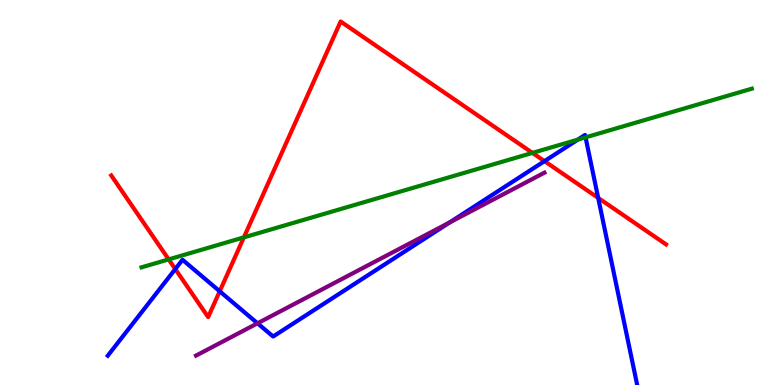[{'lines': ['blue', 'red'], 'intersections': [{'x': 2.26, 'y': 3.01}, {'x': 2.83, 'y': 2.43}, {'x': 7.03, 'y': 5.81}, {'x': 7.72, 'y': 4.86}]}, {'lines': ['green', 'red'], 'intersections': [{'x': 2.18, 'y': 3.26}, {'x': 3.15, 'y': 3.83}, {'x': 6.87, 'y': 6.03}]}, {'lines': ['purple', 'red'], 'intersections': []}, {'lines': ['blue', 'green'], 'intersections': [{'x': 7.46, 'y': 6.37}, {'x': 7.56, 'y': 6.43}]}, {'lines': ['blue', 'purple'], 'intersections': [{'x': 3.32, 'y': 1.6}, {'x': 5.8, 'y': 4.22}]}, {'lines': ['green', 'purple'], 'intersections': []}]